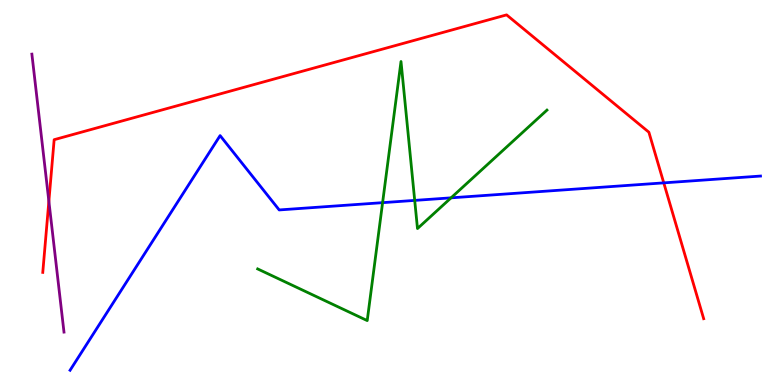[{'lines': ['blue', 'red'], 'intersections': [{'x': 8.56, 'y': 5.25}]}, {'lines': ['green', 'red'], 'intersections': []}, {'lines': ['purple', 'red'], 'intersections': [{'x': 0.631, 'y': 4.77}]}, {'lines': ['blue', 'green'], 'intersections': [{'x': 4.94, 'y': 4.74}, {'x': 5.35, 'y': 4.79}, {'x': 5.82, 'y': 4.86}]}, {'lines': ['blue', 'purple'], 'intersections': []}, {'lines': ['green', 'purple'], 'intersections': []}]